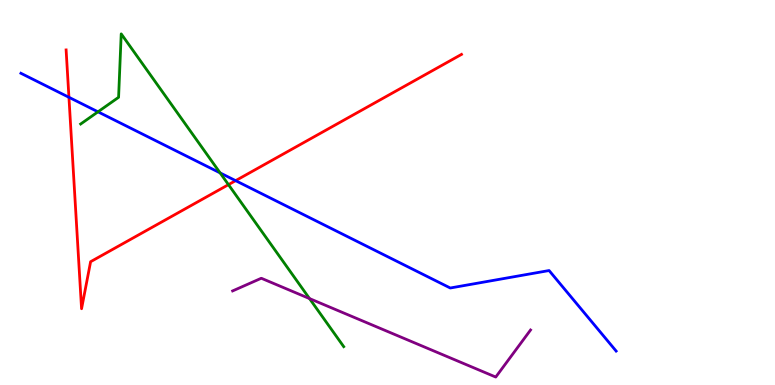[{'lines': ['blue', 'red'], 'intersections': [{'x': 0.89, 'y': 7.47}, {'x': 3.04, 'y': 5.31}]}, {'lines': ['green', 'red'], 'intersections': [{'x': 2.95, 'y': 5.2}]}, {'lines': ['purple', 'red'], 'intersections': []}, {'lines': ['blue', 'green'], 'intersections': [{'x': 1.26, 'y': 7.1}, {'x': 2.84, 'y': 5.51}]}, {'lines': ['blue', 'purple'], 'intersections': []}, {'lines': ['green', 'purple'], 'intersections': [{'x': 3.99, 'y': 2.24}]}]